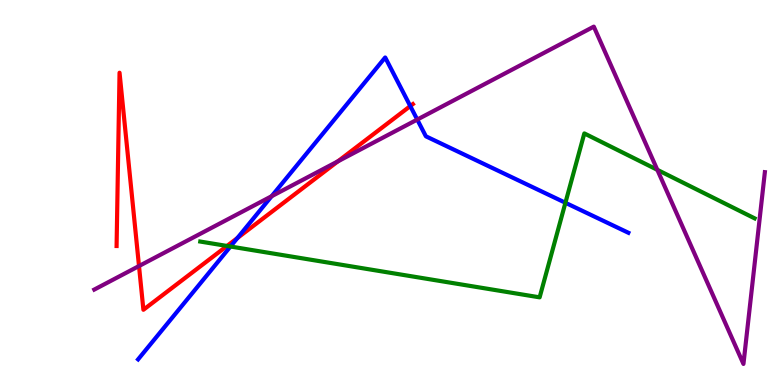[{'lines': ['blue', 'red'], 'intersections': [{'x': 3.06, 'y': 3.82}, {'x': 5.29, 'y': 7.24}]}, {'lines': ['green', 'red'], 'intersections': [{'x': 2.93, 'y': 3.61}]}, {'lines': ['purple', 'red'], 'intersections': [{'x': 1.79, 'y': 3.09}, {'x': 4.36, 'y': 5.81}]}, {'lines': ['blue', 'green'], 'intersections': [{'x': 2.97, 'y': 3.6}, {'x': 7.3, 'y': 4.73}]}, {'lines': ['blue', 'purple'], 'intersections': [{'x': 3.5, 'y': 4.9}, {'x': 5.38, 'y': 6.89}]}, {'lines': ['green', 'purple'], 'intersections': [{'x': 8.48, 'y': 5.59}]}]